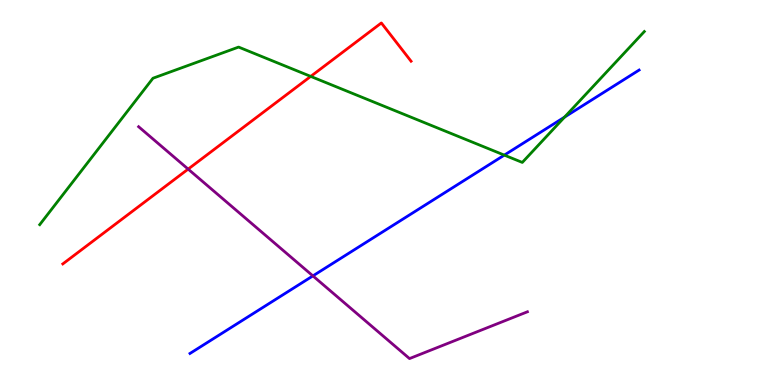[{'lines': ['blue', 'red'], 'intersections': []}, {'lines': ['green', 'red'], 'intersections': [{'x': 4.01, 'y': 8.02}]}, {'lines': ['purple', 'red'], 'intersections': [{'x': 2.43, 'y': 5.61}]}, {'lines': ['blue', 'green'], 'intersections': [{'x': 6.51, 'y': 5.97}, {'x': 7.28, 'y': 6.96}]}, {'lines': ['blue', 'purple'], 'intersections': [{'x': 4.04, 'y': 2.83}]}, {'lines': ['green', 'purple'], 'intersections': []}]